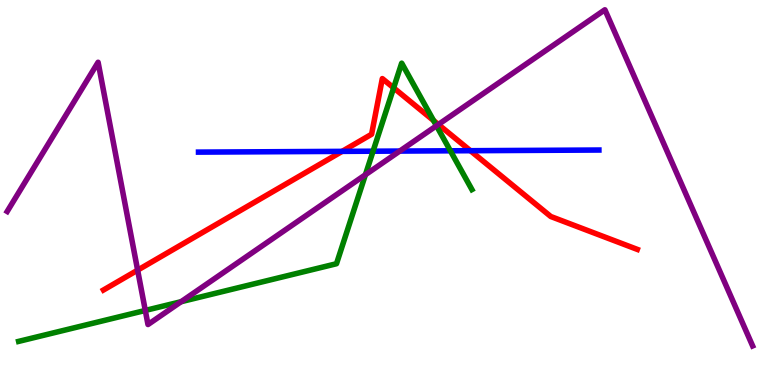[{'lines': ['blue', 'red'], 'intersections': [{'x': 4.41, 'y': 6.07}, {'x': 6.07, 'y': 6.09}]}, {'lines': ['green', 'red'], 'intersections': [{'x': 5.08, 'y': 7.72}, {'x': 5.59, 'y': 6.87}]}, {'lines': ['purple', 'red'], 'intersections': [{'x': 1.78, 'y': 2.98}, {'x': 5.66, 'y': 6.77}]}, {'lines': ['blue', 'green'], 'intersections': [{'x': 4.81, 'y': 6.07}, {'x': 5.81, 'y': 6.08}]}, {'lines': ['blue', 'purple'], 'intersections': [{'x': 5.16, 'y': 6.08}]}, {'lines': ['green', 'purple'], 'intersections': [{'x': 1.87, 'y': 1.94}, {'x': 2.34, 'y': 2.16}, {'x': 4.72, 'y': 5.46}, {'x': 5.63, 'y': 6.73}]}]